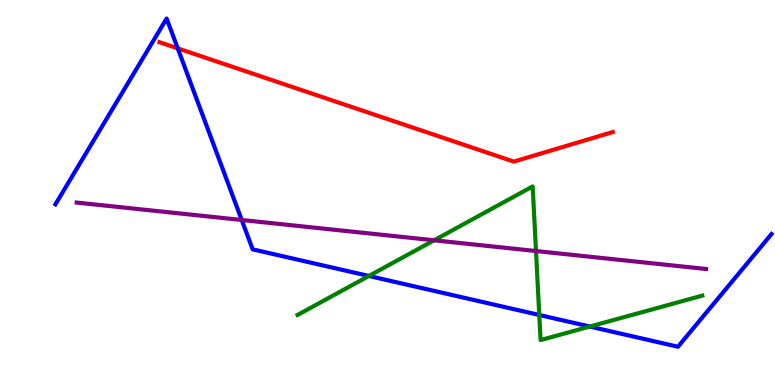[{'lines': ['blue', 'red'], 'intersections': [{'x': 2.29, 'y': 8.74}]}, {'lines': ['green', 'red'], 'intersections': []}, {'lines': ['purple', 'red'], 'intersections': []}, {'lines': ['blue', 'green'], 'intersections': [{'x': 4.76, 'y': 2.83}, {'x': 6.96, 'y': 1.82}, {'x': 7.61, 'y': 1.52}]}, {'lines': ['blue', 'purple'], 'intersections': [{'x': 3.12, 'y': 4.29}]}, {'lines': ['green', 'purple'], 'intersections': [{'x': 5.6, 'y': 3.76}, {'x': 6.92, 'y': 3.48}]}]